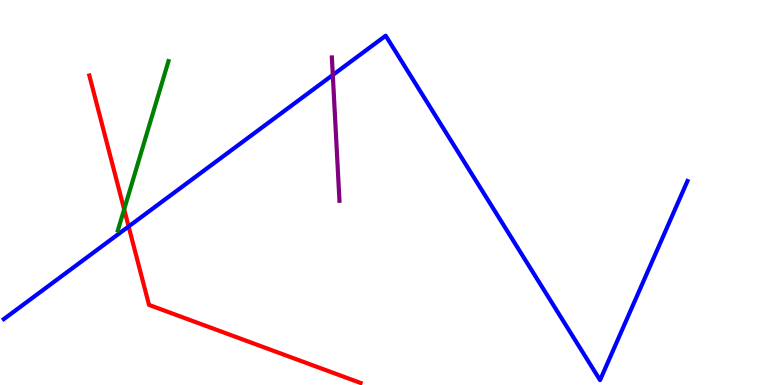[{'lines': ['blue', 'red'], 'intersections': [{'x': 1.66, 'y': 4.12}]}, {'lines': ['green', 'red'], 'intersections': [{'x': 1.6, 'y': 4.56}]}, {'lines': ['purple', 'red'], 'intersections': []}, {'lines': ['blue', 'green'], 'intersections': []}, {'lines': ['blue', 'purple'], 'intersections': [{'x': 4.29, 'y': 8.05}]}, {'lines': ['green', 'purple'], 'intersections': []}]